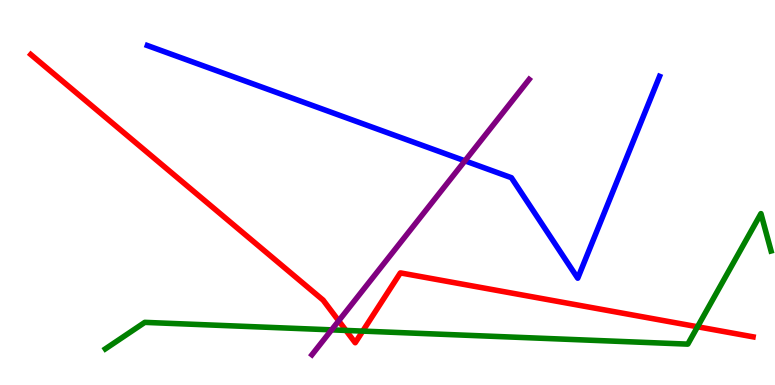[{'lines': ['blue', 'red'], 'intersections': []}, {'lines': ['green', 'red'], 'intersections': [{'x': 4.46, 'y': 1.42}, {'x': 4.68, 'y': 1.4}, {'x': 9.0, 'y': 1.51}]}, {'lines': ['purple', 'red'], 'intersections': [{'x': 4.37, 'y': 1.67}]}, {'lines': ['blue', 'green'], 'intersections': []}, {'lines': ['blue', 'purple'], 'intersections': [{'x': 6.0, 'y': 5.82}]}, {'lines': ['green', 'purple'], 'intersections': [{'x': 4.28, 'y': 1.43}]}]